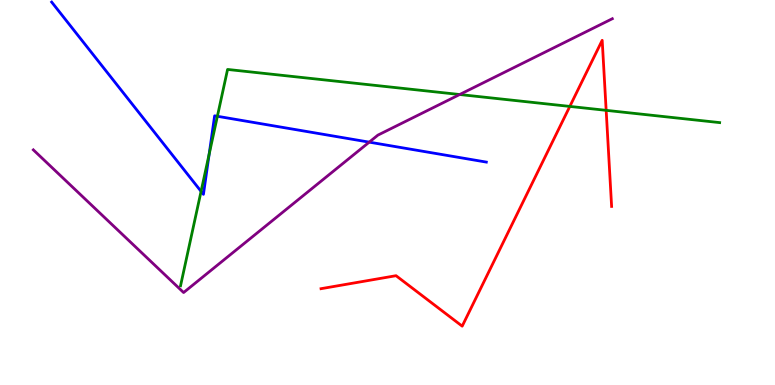[{'lines': ['blue', 'red'], 'intersections': []}, {'lines': ['green', 'red'], 'intersections': [{'x': 7.35, 'y': 7.24}, {'x': 7.82, 'y': 7.13}]}, {'lines': ['purple', 'red'], 'intersections': []}, {'lines': ['blue', 'green'], 'intersections': [{'x': 2.59, 'y': 5.03}, {'x': 2.7, 'y': 6.0}, {'x': 2.81, 'y': 6.98}]}, {'lines': ['blue', 'purple'], 'intersections': [{'x': 4.76, 'y': 6.31}]}, {'lines': ['green', 'purple'], 'intersections': [{'x': 5.93, 'y': 7.54}]}]